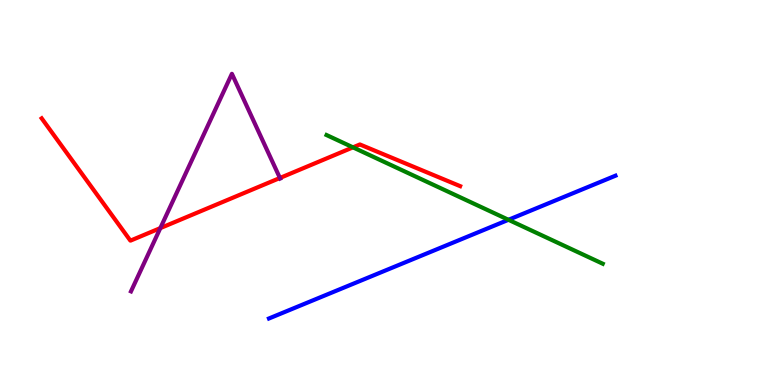[{'lines': ['blue', 'red'], 'intersections': []}, {'lines': ['green', 'red'], 'intersections': [{'x': 4.55, 'y': 6.17}]}, {'lines': ['purple', 'red'], 'intersections': [{'x': 2.07, 'y': 4.08}, {'x': 3.61, 'y': 5.38}]}, {'lines': ['blue', 'green'], 'intersections': [{'x': 6.56, 'y': 4.29}]}, {'lines': ['blue', 'purple'], 'intersections': []}, {'lines': ['green', 'purple'], 'intersections': []}]